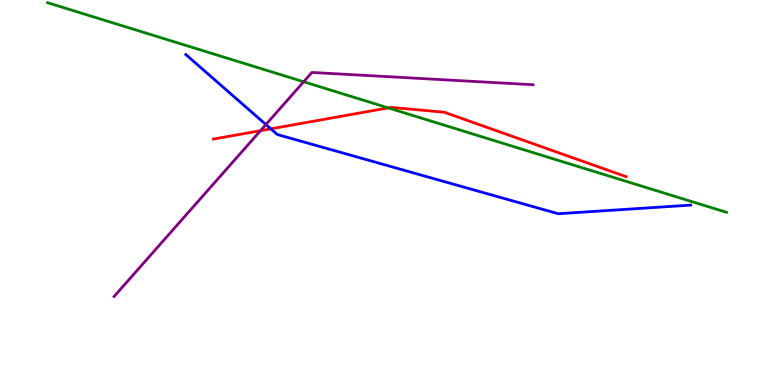[{'lines': ['blue', 'red'], 'intersections': [{'x': 3.49, 'y': 6.65}]}, {'lines': ['green', 'red'], 'intersections': [{'x': 5.01, 'y': 7.2}]}, {'lines': ['purple', 'red'], 'intersections': [{'x': 3.36, 'y': 6.61}]}, {'lines': ['blue', 'green'], 'intersections': []}, {'lines': ['blue', 'purple'], 'intersections': [{'x': 3.43, 'y': 6.77}]}, {'lines': ['green', 'purple'], 'intersections': [{'x': 3.92, 'y': 7.88}]}]